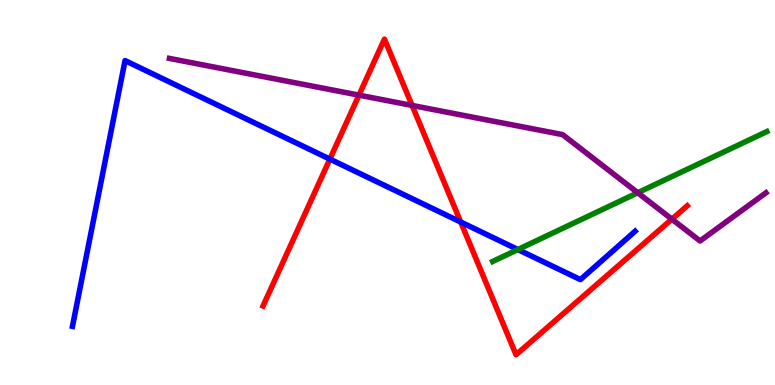[{'lines': ['blue', 'red'], 'intersections': [{'x': 4.26, 'y': 5.87}, {'x': 5.94, 'y': 4.23}]}, {'lines': ['green', 'red'], 'intersections': []}, {'lines': ['purple', 'red'], 'intersections': [{'x': 4.63, 'y': 7.53}, {'x': 5.32, 'y': 7.26}, {'x': 8.67, 'y': 4.31}]}, {'lines': ['blue', 'green'], 'intersections': [{'x': 6.68, 'y': 3.52}]}, {'lines': ['blue', 'purple'], 'intersections': []}, {'lines': ['green', 'purple'], 'intersections': [{'x': 8.23, 'y': 4.99}]}]